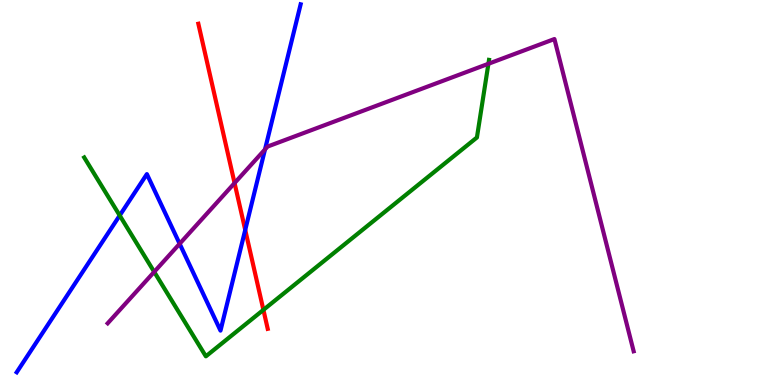[{'lines': ['blue', 'red'], 'intersections': [{'x': 3.16, 'y': 4.03}]}, {'lines': ['green', 'red'], 'intersections': [{'x': 3.4, 'y': 1.95}]}, {'lines': ['purple', 'red'], 'intersections': [{'x': 3.03, 'y': 5.25}]}, {'lines': ['blue', 'green'], 'intersections': [{'x': 1.54, 'y': 4.4}]}, {'lines': ['blue', 'purple'], 'intersections': [{'x': 2.32, 'y': 3.67}, {'x': 3.42, 'y': 6.12}]}, {'lines': ['green', 'purple'], 'intersections': [{'x': 1.99, 'y': 2.94}, {'x': 6.3, 'y': 8.34}]}]